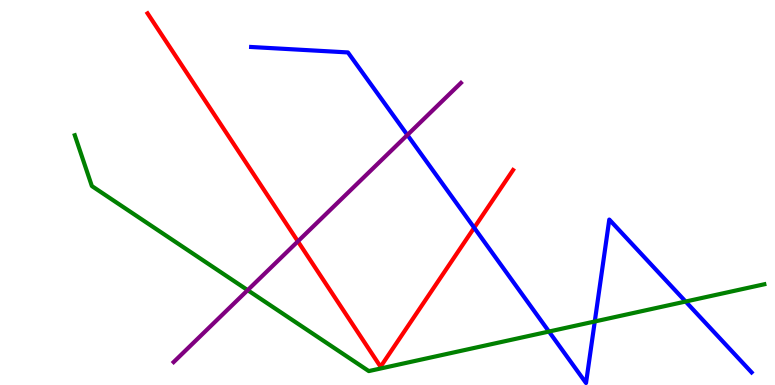[{'lines': ['blue', 'red'], 'intersections': [{'x': 6.12, 'y': 4.08}]}, {'lines': ['green', 'red'], 'intersections': []}, {'lines': ['purple', 'red'], 'intersections': [{'x': 3.84, 'y': 3.73}]}, {'lines': ['blue', 'green'], 'intersections': [{'x': 7.08, 'y': 1.39}, {'x': 7.67, 'y': 1.65}, {'x': 8.85, 'y': 2.17}]}, {'lines': ['blue', 'purple'], 'intersections': [{'x': 5.26, 'y': 6.49}]}, {'lines': ['green', 'purple'], 'intersections': [{'x': 3.2, 'y': 2.46}]}]